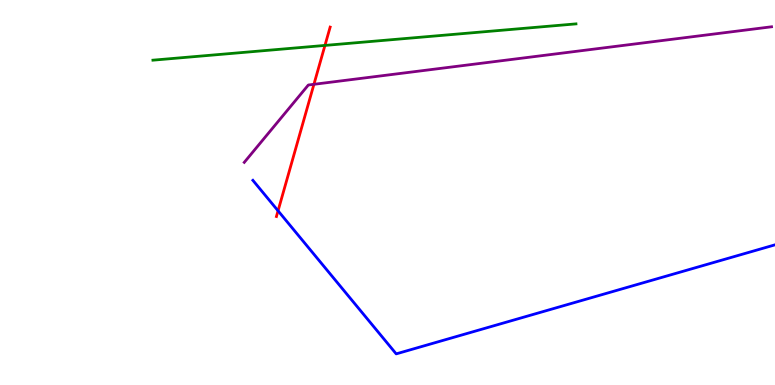[{'lines': ['blue', 'red'], 'intersections': [{'x': 3.59, 'y': 4.52}]}, {'lines': ['green', 'red'], 'intersections': [{'x': 4.19, 'y': 8.82}]}, {'lines': ['purple', 'red'], 'intersections': [{'x': 4.05, 'y': 7.81}]}, {'lines': ['blue', 'green'], 'intersections': []}, {'lines': ['blue', 'purple'], 'intersections': []}, {'lines': ['green', 'purple'], 'intersections': []}]